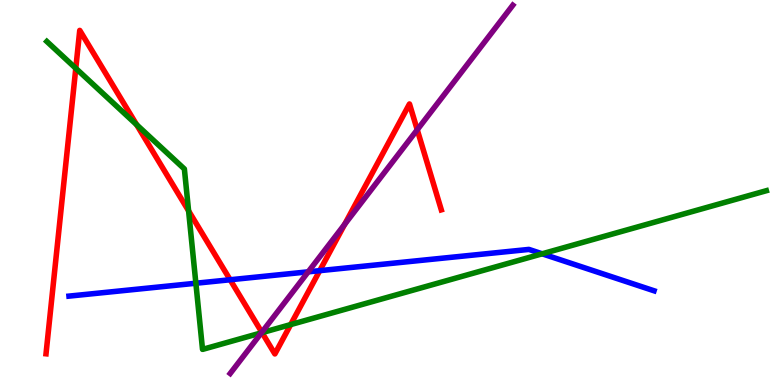[{'lines': ['blue', 'red'], 'intersections': [{'x': 2.97, 'y': 2.73}, {'x': 4.13, 'y': 2.97}]}, {'lines': ['green', 'red'], 'intersections': [{'x': 0.978, 'y': 8.23}, {'x': 1.76, 'y': 6.76}, {'x': 2.43, 'y': 4.52}, {'x': 3.38, 'y': 1.36}, {'x': 3.75, 'y': 1.57}]}, {'lines': ['purple', 'red'], 'intersections': [{'x': 3.38, 'y': 1.37}, {'x': 4.45, 'y': 4.17}, {'x': 5.38, 'y': 6.63}]}, {'lines': ['blue', 'green'], 'intersections': [{'x': 2.53, 'y': 2.64}, {'x': 7.0, 'y': 3.41}]}, {'lines': ['blue', 'purple'], 'intersections': [{'x': 3.98, 'y': 2.94}]}, {'lines': ['green', 'purple'], 'intersections': [{'x': 3.37, 'y': 1.36}]}]